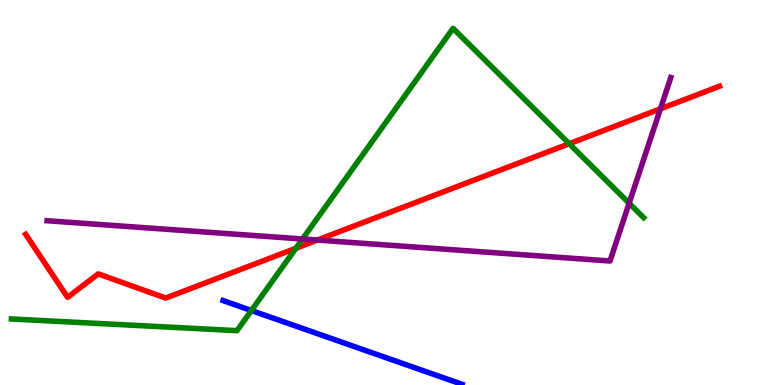[{'lines': ['blue', 'red'], 'intersections': []}, {'lines': ['green', 'red'], 'intersections': [{'x': 3.82, 'y': 3.55}, {'x': 7.34, 'y': 6.27}]}, {'lines': ['purple', 'red'], 'intersections': [{'x': 4.09, 'y': 3.76}, {'x': 8.52, 'y': 7.17}]}, {'lines': ['blue', 'green'], 'intersections': [{'x': 3.24, 'y': 1.93}]}, {'lines': ['blue', 'purple'], 'intersections': []}, {'lines': ['green', 'purple'], 'intersections': [{'x': 3.9, 'y': 3.79}, {'x': 8.12, 'y': 4.72}]}]